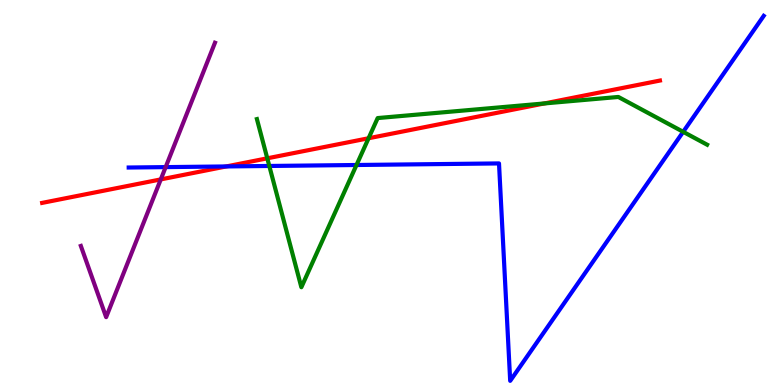[{'lines': ['blue', 'red'], 'intersections': [{'x': 2.92, 'y': 5.68}]}, {'lines': ['green', 'red'], 'intersections': [{'x': 3.45, 'y': 5.89}, {'x': 4.76, 'y': 6.41}, {'x': 7.02, 'y': 7.31}]}, {'lines': ['purple', 'red'], 'intersections': [{'x': 2.07, 'y': 5.34}]}, {'lines': ['blue', 'green'], 'intersections': [{'x': 3.47, 'y': 5.69}, {'x': 4.6, 'y': 5.71}, {'x': 8.82, 'y': 6.58}]}, {'lines': ['blue', 'purple'], 'intersections': [{'x': 2.14, 'y': 5.66}]}, {'lines': ['green', 'purple'], 'intersections': []}]